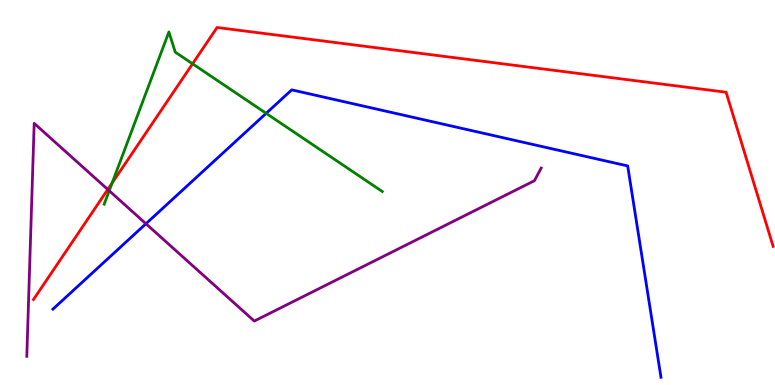[{'lines': ['blue', 'red'], 'intersections': []}, {'lines': ['green', 'red'], 'intersections': [{'x': 1.45, 'y': 5.25}, {'x': 2.48, 'y': 8.34}]}, {'lines': ['purple', 'red'], 'intersections': [{'x': 1.39, 'y': 5.08}]}, {'lines': ['blue', 'green'], 'intersections': [{'x': 3.43, 'y': 7.06}]}, {'lines': ['blue', 'purple'], 'intersections': [{'x': 1.88, 'y': 4.19}]}, {'lines': ['green', 'purple'], 'intersections': [{'x': 1.41, 'y': 5.05}]}]